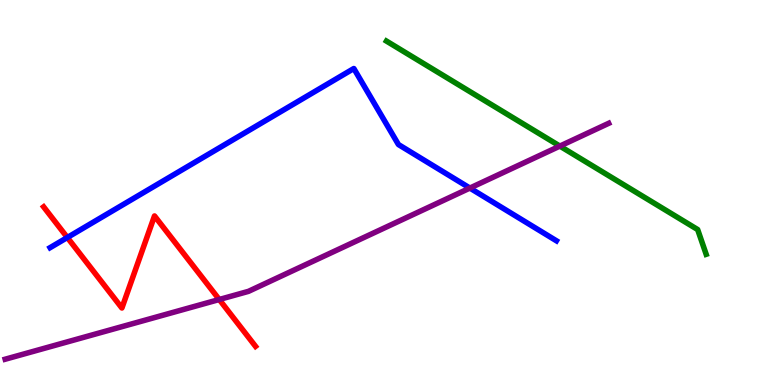[{'lines': ['blue', 'red'], 'intersections': [{'x': 0.869, 'y': 3.83}]}, {'lines': ['green', 'red'], 'intersections': []}, {'lines': ['purple', 'red'], 'intersections': [{'x': 2.83, 'y': 2.22}]}, {'lines': ['blue', 'green'], 'intersections': []}, {'lines': ['blue', 'purple'], 'intersections': [{'x': 6.06, 'y': 5.12}]}, {'lines': ['green', 'purple'], 'intersections': [{'x': 7.22, 'y': 6.21}]}]